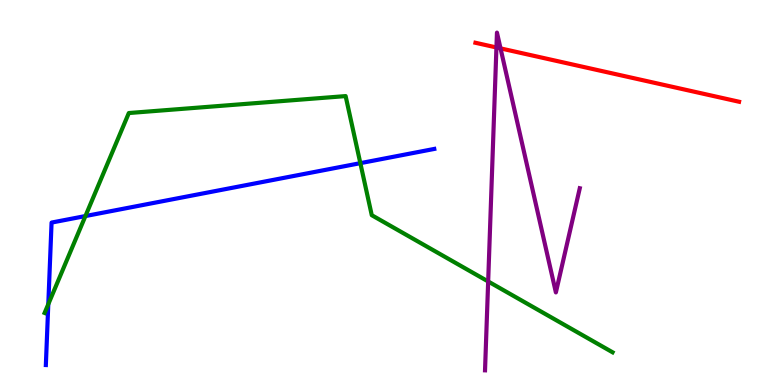[{'lines': ['blue', 'red'], 'intersections': []}, {'lines': ['green', 'red'], 'intersections': []}, {'lines': ['purple', 'red'], 'intersections': [{'x': 6.41, 'y': 8.77}, {'x': 6.46, 'y': 8.74}]}, {'lines': ['blue', 'green'], 'intersections': [{'x': 0.623, 'y': 2.1}, {'x': 1.1, 'y': 4.39}, {'x': 4.65, 'y': 5.76}]}, {'lines': ['blue', 'purple'], 'intersections': []}, {'lines': ['green', 'purple'], 'intersections': [{'x': 6.3, 'y': 2.69}]}]